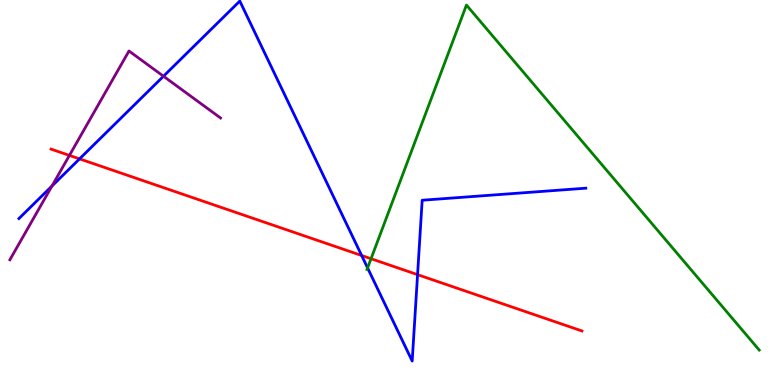[{'lines': ['blue', 'red'], 'intersections': [{'x': 1.03, 'y': 5.87}, {'x': 4.67, 'y': 3.36}, {'x': 5.39, 'y': 2.87}]}, {'lines': ['green', 'red'], 'intersections': [{'x': 4.79, 'y': 3.28}]}, {'lines': ['purple', 'red'], 'intersections': [{'x': 0.896, 'y': 5.96}]}, {'lines': ['blue', 'green'], 'intersections': [{'x': 4.74, 'y': 3.04}]}, {'lines': ['blue', 'purple'], 'intersections': [{'x': 0.67, 'y': 5.17}, {'x': 2.11, 'y': 8.02}]}, {'lines': ['green', 'purple'], 'intersections': []}]